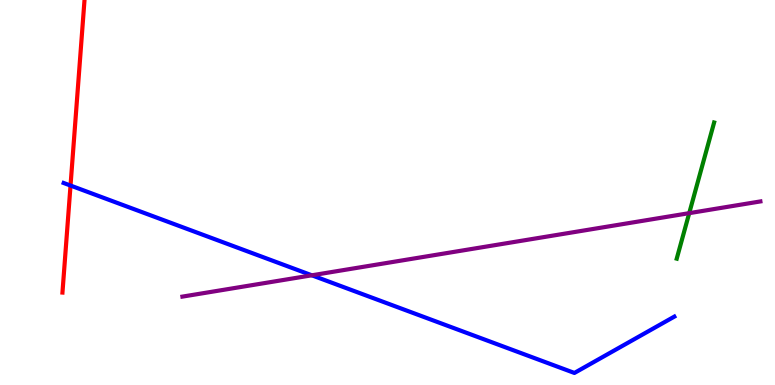[{'lines': ['blue', 'red'], 'intersections': [{'x': 0.91, 'y': 5.18}]}, {'lines': ['green', 'red'], 'intersections': []}, {'lines': ['purple', 'red'], 'intersections': []}, {'lines': ['blue', 'green'], 'intersections': []}, {'lines': ['blue', 'purple'], 'intersections': [{'x': 4.02, 'y': 2.85}]}, {'lines': ['green', 'purple'], 'intersections': [{'x': 8.89, 'y': 4.46}]}]